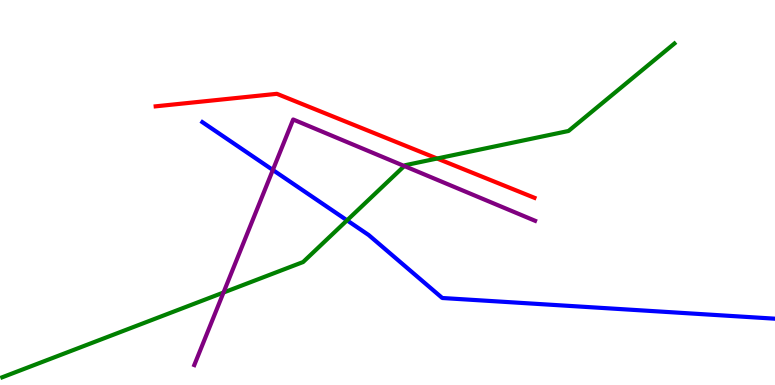[{'lines': ['blue', 'red'], 'intersections': []}, {'lines': ['green', 'red'], 'intersections': [{'x': 5.64, 'y': 5.88}]}, {'lines': ['purple', 'red'], 'intersections': []}, {'lines': ['blue', 'green'], 'intersections': [{'x': 4.48, 'y': 4.28}]}, {'lines': ['blue', 'purple'], 'intersections': [{'x': 3.52, 'y': 5.58}]}, {'lines': ['green', 'purple'], 'intersections': [{'x': 2.88, 'y': 2.4}, {'x': 5.22, 'y': 5.69}]}]